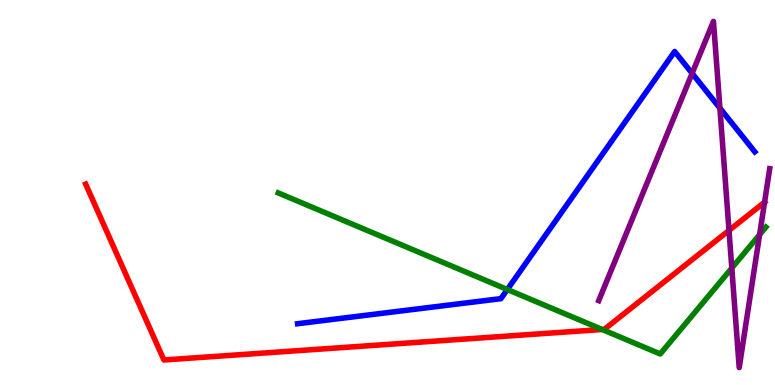[{'lines': ['blue', 'red'], 'intersections': []}, {'lines': ['green', 'red'], 'intersections': [{'x': 7.77, 'y': 1.44}]}, {'lines': ['purple', 'red'], 'intersections': [{'x': 9.41, 'y': 4.02}, {'x': 9.87, 'y': 4.75}]}, {'lines': ['blue', 'green'], 'intersections': [{'x': 6.55, 'y': 2.48}]}, {'lines': ['blue', 'purple'], 'intersections': [{'x': 8.93, 'y': 8.1}, {'x': 9.29, 'y': 7.19}]}, {'lines': ['green', 'purple'], 'intersections': [{'x': 9.44, 'y': 3.04}, {'x': 9.8, 'y': 3.9}]}]